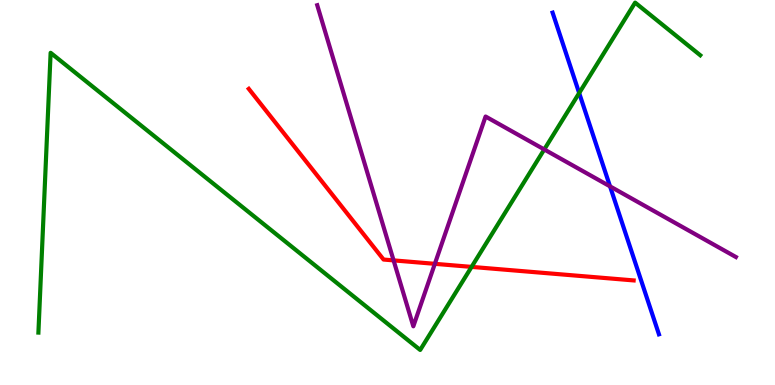[{'lines': ['blue', 'red'], 'intersections': []}, {'lines': ['green', 'red'], 'intersections': [{'x': 6.08, 'y': 3.07}]}, {'lines': ['purple', 'red'], 'intersections': [{'x': 5.08, 'y': 3.24}, {'x': 5.61, 'y': 3.15}]}, {'lines': ['blue', 'green'], 'intersections': [{'x': 7.47, 'y': 7.58}]}, {'lines': ['blue', 'purple'], 'intersections': [{'x': 7.87, 'y': 5.16}]}, {'lines': ['green', 'purple'], 'intersections': [{'x': 7.02, 'y': 6.12}]}]